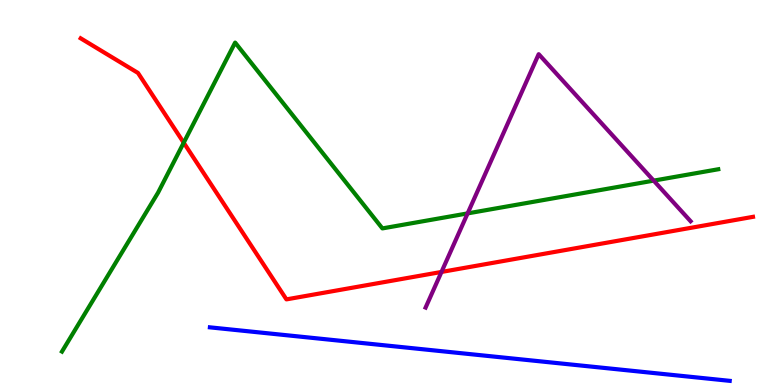[{'lines': ['blue', 'red'], 'intersections': []}, {'lines': ['green', 'red'], 'intersections': [{'x': 2.37, 'y': 6.29}]}, {'lines': ['purple', 'red'], 'intersections': [{'x': 5.7, 'y': 2.94}]}, {'lines': ['blue', 'green'], 'intersections': []}, {'lines': ['blue', 'purple'], 'intersections': []}, {'lines': ['green', 'purple'], 'intersections': [{'x': 6.03, 'y': 4.46}, {'x': 8.43, 'y': 5.31}]}]